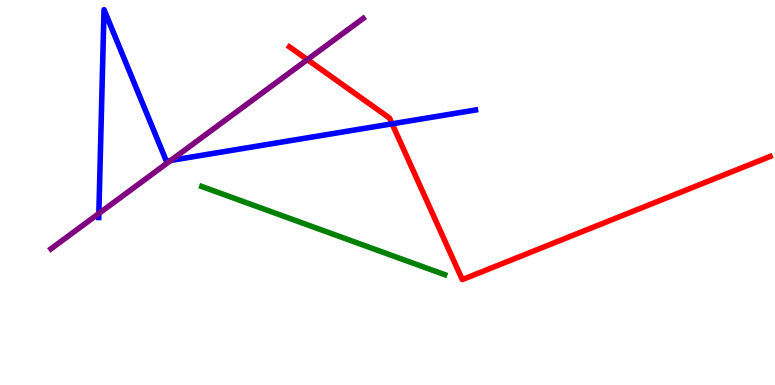[{'lines': ['blue', 'red'], 'intersections': [{'x': 5.06, 'y': 6.78}]}, {'lines': ['green', 'red'], 'intersections': []}, {'lines': ['purple', 'red'], 'intersections': [{'x': 3.97, 'y': 8.45}]}, {'lines': ['blue', 'green'], 'intersections': []}, {'lines': ['blue', 'purple'], 'intersections': [{'x': 1.28, 'y': 4.45}, {'x': 2.2, 'y': 5.83}]}, {'lines': ['green', 'purple'], 'intersections': []}]